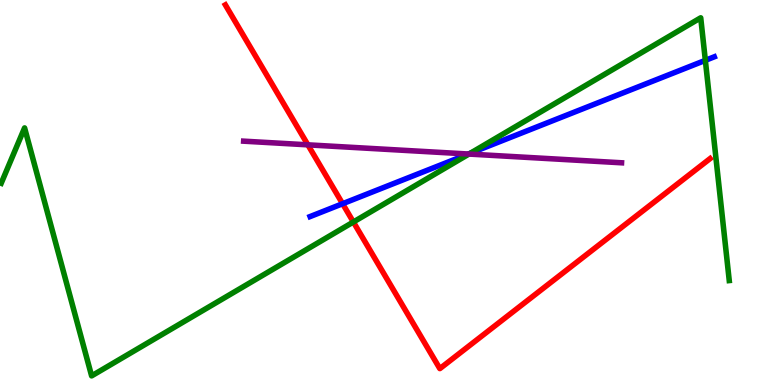[{'lines': ['blue', 'red'], 'intersections': [{'x': 4.42, 'y': 4.71}]}, {'lines': ['green', 'red'], 'intersections': [{'x': 4.56, 'y': 4.23}]}, {'lines': ['purple', 'red'], 'intersections': [{'x': 3.97, 'y': 6.24}]}, {'lines': ['blue', 'green'], 'intersections': [{'x': 6.07, 'y': 6.02}, {'x': 9.1, 'y': 8.43}]}, {'lines': ['blue', 'purple'], 'intersections': [{'x': 6.04, 'y': 6.0}]}, {'lines': ['green', 'purple'], 'intersections': [{'x': 6.05, 'y': 6.0}]}]